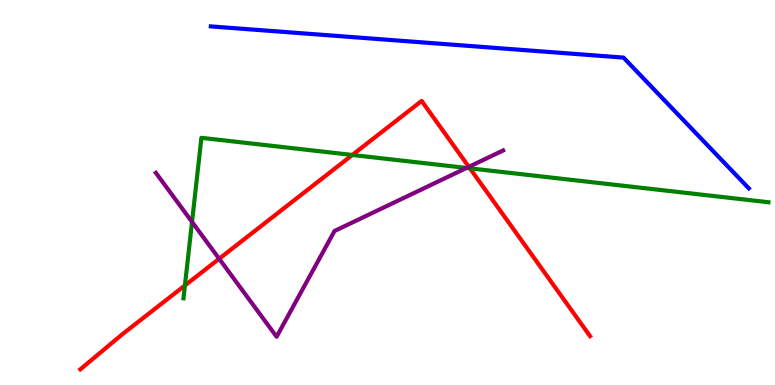[{'lines': ['blue', 'red'], 'intersections': []}, {'lines': ['green', 'red'], 'intersections': [{'x': 2.39, 'y': 2.59}, {'x': 4.55, 'y': 5.97}, {'x': 6.06, 'y': 5.63}]}, {'lines': ['purple', 'red'], 'intersections': [{'x': 2.83, 'y': 3.28}, {'x': 6.05, 'y': 5.67}]}, {'lines': ['blue', 'green'], 'intersections': []}, {'lines': ['blue', 'purple'], 'intersections': []}, {'lines': ['green', 'purple'], 'intersections': [{'x': 2.48, 'y': 4.24}, {'x': 6.02, 'y': 5.64}]}]